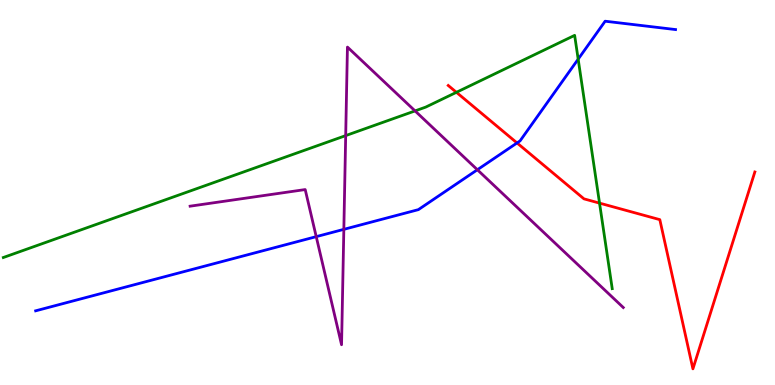[{'lines': ['blue', 'red'], 'intersections': [{'x': 6.67, 'y': 6.29}]}, {'lines': ['green', 'red'], 'intersections': [{'x': 5.89, 'y': 7.6}, {'x': 7.74, 'y': 4.72}]}, {'lines': ['purple', 'red'], 'intersections': []}, {'lines': ['blue', 'green'], 'intersections': [{'x': 7.46, 'y': 8.46}]}, {'lines': ['blue', 'purple'], 'intersections': [{'x': 4.08, 'y': 3.85}, {'x': 4.44, 'y': 4.04}, {'x': 6.16, 'y': 5.59}]}, {'lines': ['green', 'purple'], 'intersections': [{'x': 4.46, 'y': 6.48}, {'x': 5.36, 'y': 7.12}]}]